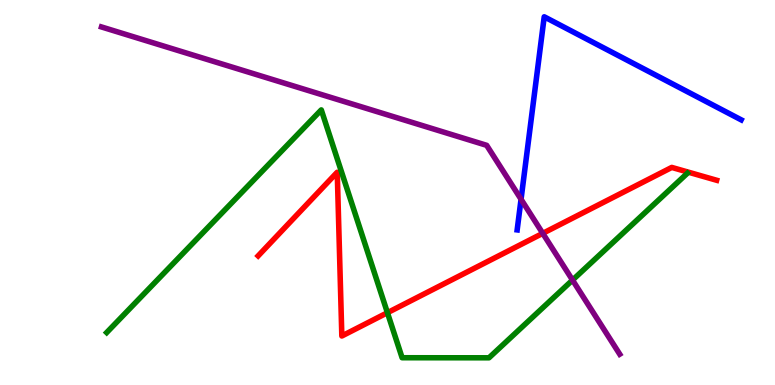[{'lines': ['blue', 'red'], 'intersections': []}, {'lines': ['green', 'red'], 'intersections': [{'x': 5.0, 'y': 1.88}]}, {'lines': ['purple', 'red'], 'intersections': [{'x': 7.0, 'y': 3.94}]}, {'lines': ['blue', 'green'], 'intersections': []}, {'lines': ['blue', 'purple'], 'intersections': [{'x': 6.72, 'y': 4.82}]}, {'lines': ['green', 'purple'], 'intersections': [{'x': 7.39, 'y': 2.73}]}]